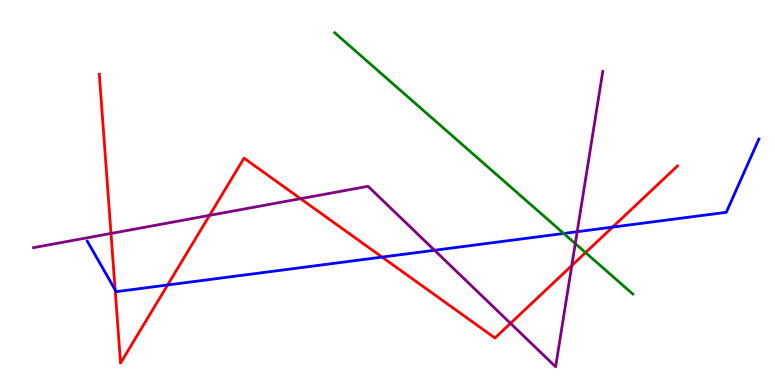[{'lines': ['blue', 'red'], 'intersections': [{'x': 1.49, 'y': 2.47}, {'x': 2.16, 'y': 2.6}, {'x': 4.93, 'y': 3.32}, {'x': 7.9, 'y': 4.1}]}, {'lines': ['green', 'red'], 'intersections': [{'x': 7.56, 'y': 3.44}]}, {'lines': ['purple', 'red'], 'intersections': [{'x': 1.43, 'y': 3.94}, {'x': 2.7, 'y': 4.41}, {'x': 3.88, 'y': 4.84}, {'x': 6.59, 'y': 1.6}, {'x': 7.38, 'y': 3.1}]}, {'lines': ['blue', 'green'], 'intersections': [{'x': 7.27, 'y': 3.94}]}, {'lines': ['blue', 'purple'], 'intersections': [{'x': 5.61, 'y': 3.5}, {'x': 7.45, 'y': 3.98}]}, {'lines': ['green', 'purple'], 'intersections': [{'x': 7.42, 'y': 3.67}]}]